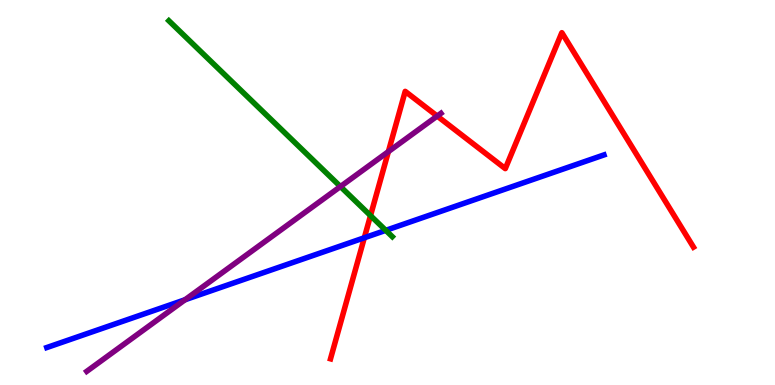[{'lines': ['blue', 'red'], 'intersections': [{'x': 4.7, 'y': 3.82}]}, {'lines': ['green', 'red'], 'intersections': [{'x': 4.78, 'y': 4.4}]}, {'lines': ['purple', 'red'], 'intersections': [{'x': 5.01, 'y': 6.06}, {'x': 5.64, 'y': 6.99}]}, {'lines': ['blue', 'green'], 'intersections': [{'x': 4.98, 'y': 4.02}]}, {'lines': ['blue', 'purple'], 'intersections': [{'x': 2.39, 'y': 2.21}]}, {'lines': ['green', 'purple'], 'intersections': [{'x': 4.39, 'y': 5.15}]}]